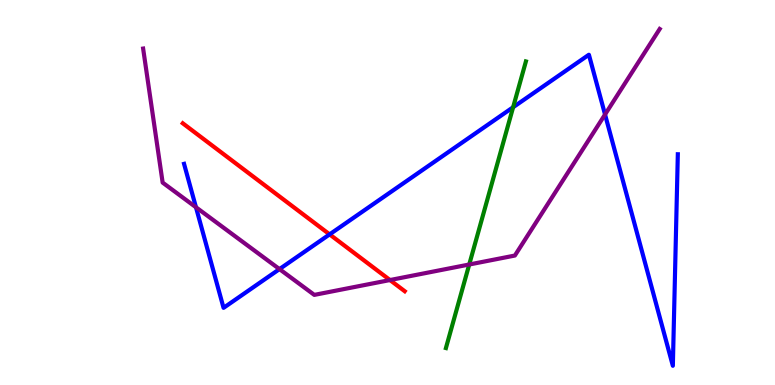[{'lines': ['blue', 'red'], 'intersections': [{'x': 4.25, 'y': 3.91}]}, {'lines': ['green', 'red'], 'intersections': []}, {'lines': ['purple', 'red'], 'intersections': [{'x': 5.03, 'y': 2.73}]}, {'lines': ['blue', 'green'], 'intersections': [{'x': 6.62, 'y': 7.21}]}, {'lines': ['blue', 'purple'], 'intersections': [{'x': 2.53, 'y': 4.62}, {'x': 3.61, 'y': 3.01}, {'x': 7.81, 'y': 7.03}]}, {'lines': ['green', 'purple'], 'intersections': [{'x': 6.05, 'y': 3.13}]}]